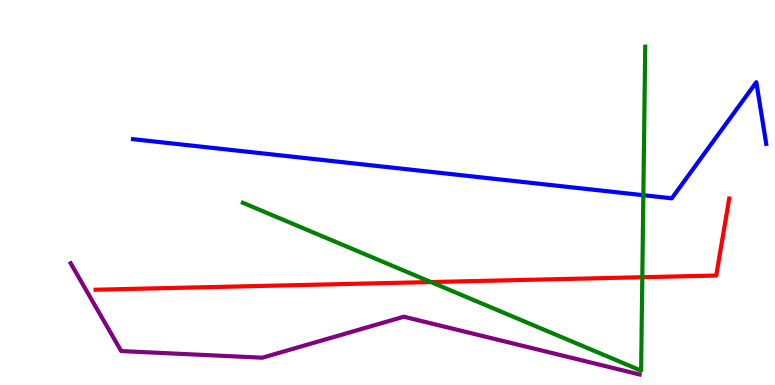[{'lines': ['blue', 'red'], 'intersections': []}, {'lines': ['green', 'red'], 'intersections': [{'x': 5.56, 'y': 2.67}, {'x': 8.29, 'y': 2.8}]}, {'lines': ['purple', 'red'], 'intersections': []}, {'lines': ['blue', 'green'], 'intersections': [{'x': 8.3, 'y': 4.93}]}, {'lines': ['blue', 'purple'], 'intersections': []}, {'lines': ['green', 'purple'], 'intersections': []}]